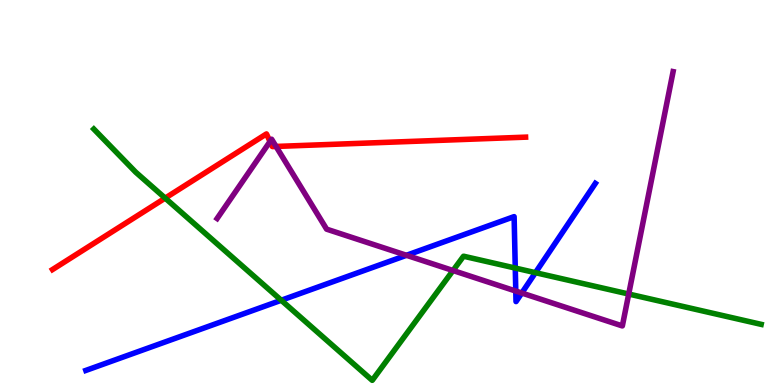[{'lines': ['blue', 'red'], 'intersections': []}, {'lines': ['green', 'red'], 'intersections': [{'x': 2.13, 'y': 4.85}]}, {'lines': ['purple', 'red'], 'intersections': [{'x': 3.48, 'y': 6.32}, {'x': 3.56, 'y': 6.2}]}, {'lines': ['blue', 'green'], 'intersections': [{'x': 3.63, 'y': 2.2}, {'x': 6.65, 'y': 3.04}, {'x': 6.91, 'y': 2.92}]}, {'lines': ['blue', 'purple'], 'intersections': [{'x': 5.24, 'y': 3.37}, {'x': 6.66, 'y': 2.44}, {'x': 6.73, 'y': 2.39}]}, {'lines': ['green', 'purple'], 'intersections': [{'x': 5.85, 'y': 2.97}, {'x': 8.11, 'y': 2.36}]}]